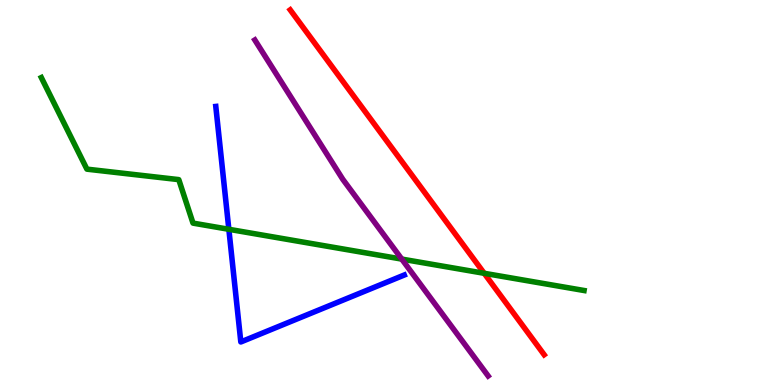[{'lines': ['blue', 'red'], 'intersections': []}, {'lines': ['green', 'red'], 'intersections': [{'x': 6.25, 'y': 2.9}]}, {'lines': ['purple', 'red'], 'intersections': []}, {'lines': ['blue', 'green'], 'intersections': [{'x': 2.95, 'y': 4.04}]}, {'lines': ['blue', 'purple'], 'intersections': []}, {'lines': ['green', 'purple'], 'intersections': [{'x': 5.18, 'y': 3.27}]}]